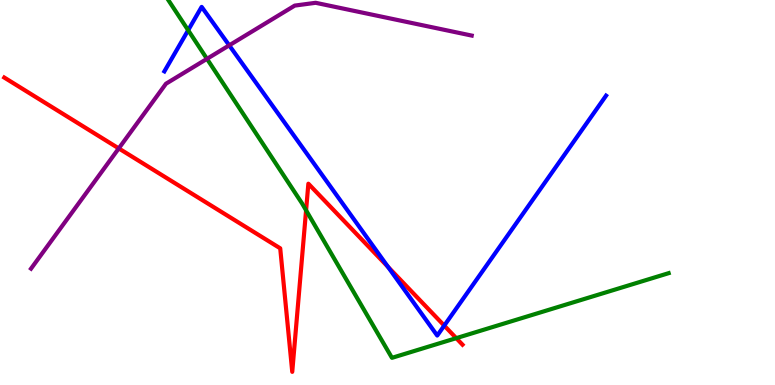[{'lines': ['blue', 'red'], 'intersections': [{'x': 5.01, 'y': 3.07}, {'x': 5.73, 'y': 1.54}]}, {'lines': ['green', 'red'], 'intersections': [{'x': 3.95, 'y': 4.54}, {'x': 5.89, 'y': 1.22}]}, {'lines': ['purple', 'red'], 'intersections': [{'x': 1.53, 'y': 6.15}]}, {'lines': ['blue', 'green'], 'intersections': [{'x': 2.43, 'y': 9.21}]}, {'lines': ['blue', 'purple'], 'intersections': [{'x': 2.96, 'y': 8.82}]}, {'lines': ['green', 'purple'], 'intersections': [{'x': 2.67, 'y': 8.47}]}]